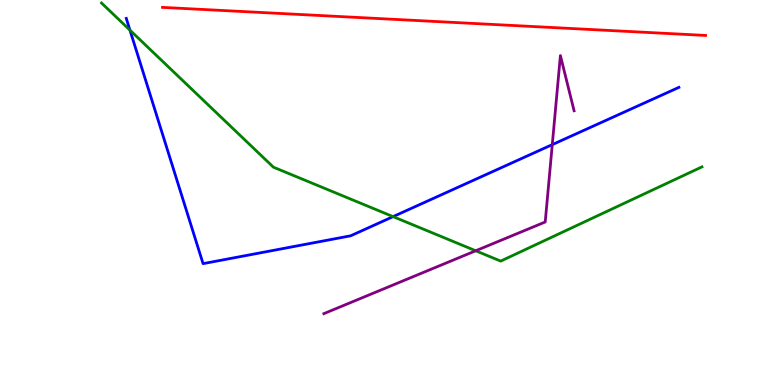[{'lines': ['blue', 'red'], 'intersections': []}, {'lines': ['green', 'red'], 'intersections': []}, {'lines': ['purple', 'red'], 'intersections': []}, {'lines': ['blue', 'green'], 'intersections': [{'x': 1.68, 'y': 9.22}, {'x': 5.07, 'y': 4.37}]}, {'lines': ['blue', 'purple'], 'intersections': [{'x': 7.13, 'y': 6.24}]}, {'lines': ['green', 'purple'], 'intersections': [{'x': 6.14, 'y': 3.49}]}]